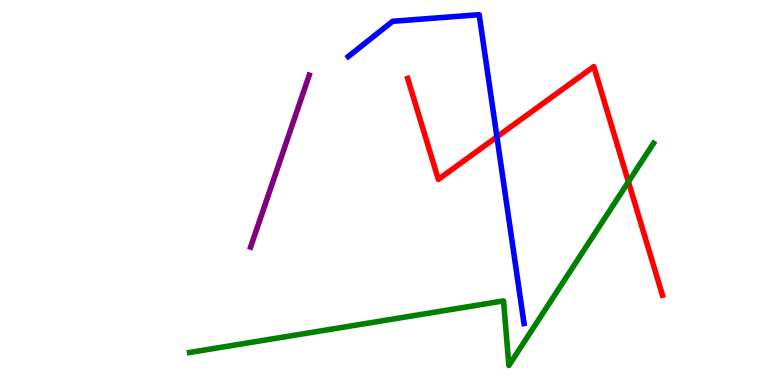[{'lines': ['blue', 'red'], 'intersections': [{'x': 6.41, 'y': 6.44}]}, {'lines': ['green', 'red'], 'intersections': [{'x': 8.11, 'y': 5.28}]}, {'lines': ['purple', 'red'], 'intersections': []}, {'lines': ['blue', 'green'], 'intersections': []}, {'lines': ['blue', 'purple'], 'intersections': []}, {'lines': ['green', 'purple'], 'intersections': []}]